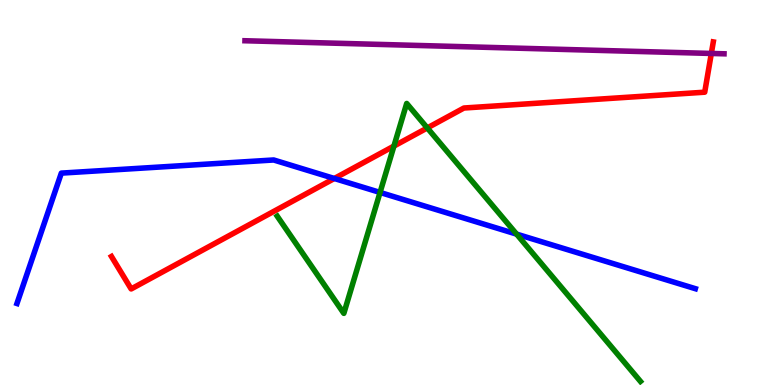[{'lines': ['blue', 'red'], 'intersections': [{'x': 4.31, 'y': 5.36}]}, {'lines': ['green', 'red'], 'intersections': [{'x': 5.08, 'y': 6.21}, {'x': 5.51, 'y': 6.68}]}, {'lines': ['purple', 'red'], 'intersections': [{'x': 9.18, 'y': 8.61}]}, {'lines': ['blue', 'green'], 'intersections': [{'x': 4.9, 'y': 5.0}, {'x': 6.67, 'y': 3.92}]}, {'lines': ['blue', 'purple'], 'intersections': []}, {'lines': ['green', 'purple'], 'intersections': []}]